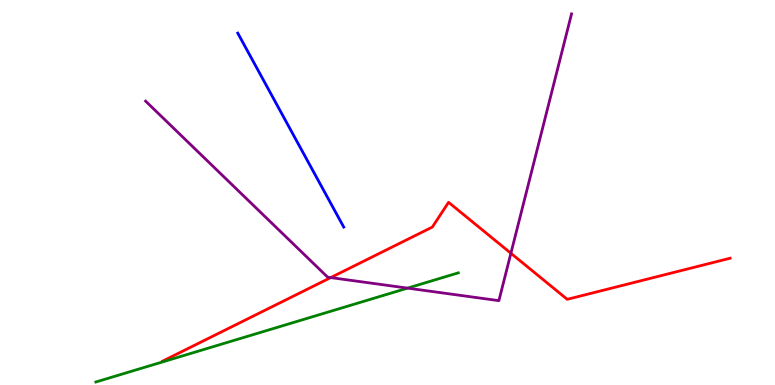[{'lines': ['blue', 'red'], 'intersections': []}, {'lines': ['green', 'red'], 'intersections': []}, {'lines': ['purple', 'red'], 'intersections': [{'x': 4.27, 'y': 2.79}, {'x': 6.59, 'y': 3.42}]}, {'lines': ['blue', 'green'], 'intersections': []}, {'lines': ['blue', 'purple'], 'intersections': []}, {'lines': ['green', 'purple'], 'intersections': [{'x': 5.26, 'y': 2.52}]}]